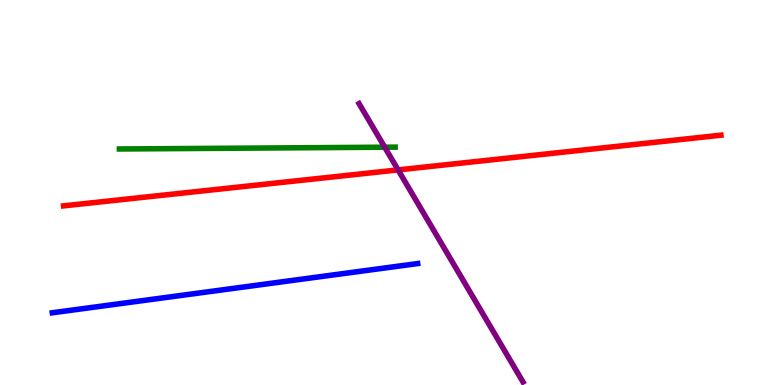[{'lines': ['blue', 'red'], 'intersections': []}, {'lines': ['green', 'red'], 'intersections': []}, {'lines': ['purple', 'red'], 'intersections': [{'x': 5.14, 'y': 5.59}]}, {'lines': ['blue', 'green'], 'intersections': []}, {'lines': ['blue', 'purple'], 'intersections': []}, {'lines': ['green', 'purple'], 'intersections': [{'x': 4.96, 'y': 6.18}]}]